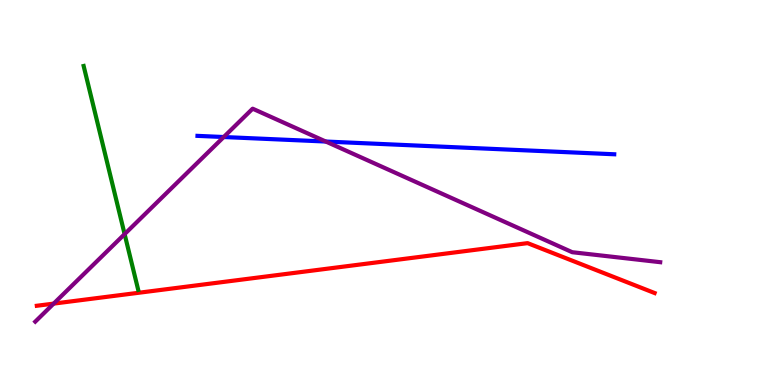[{'lines': ['blue', 'red'], 'intersections': []}, {'lines': ['green', 'red'], 'intersections': []}, {'lines': ['purple', 'red'], 'intersections': [{'x': 0.693, 'y': 2.11}]}, {'lines': ['blue', 'green'], 'intersections': []}, {'lines': ['blue', 'purple'], 'intersections': [{'x': 2.89, 'y': 6.44}, {'x': 4.2, 'y': 6.32}]}, {'lines': ['green', 'purple'], 'intersections': [{'x': 1.61, 'y': 3.92}]}]